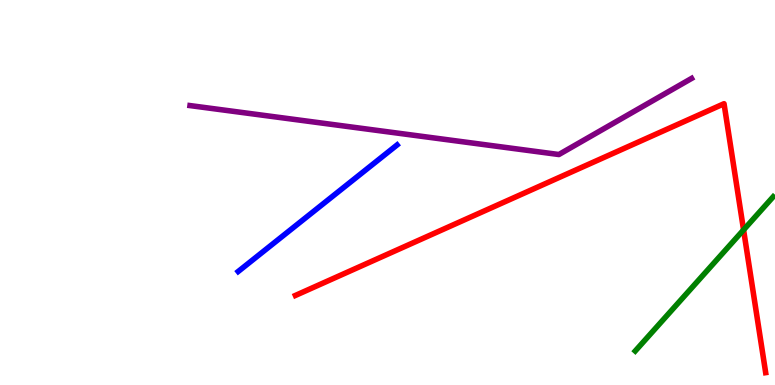[{'lines': ['blue', 'red'], 'intersections': []}, {'lines': ['green', 'red'], 'intersections': [{'x': 9.59, 'y': 4.03}]}, {'lines': ['purple', 'red'], 'intersections': []}, {'lines': ['blue', 'green'], 'intersections': []}, {'lines': ['blue', 'purple'], 'intersections': []}, {'lines': ['green', 'purple'], 'intersections': []}]